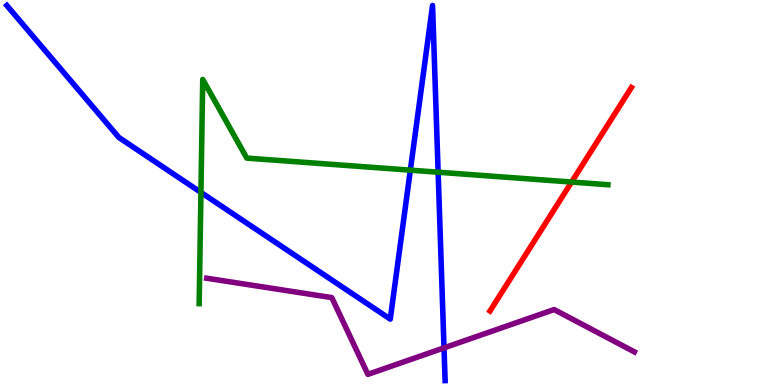[{'lines': ['blue', 'red'], 'intersections': []}, {'lines': ['green', 'red'], 'intersections': [{'x': 7.38, 'y': 5.27}]}, {'lines': ['purple', 'red'], 'intersections': []}, {'lines': ['blue', 'green'], 'intersections': [{'x': 2.59, 'y': 5.0}, {'x': 5.29, 'y': 5.58}, {'x': 5.65, 'y': 5.53}]}, {'lines': ['blue', 'purple'], 'intersections': [{'x': 5.73, 'y': 0.964}]}, {'lines': ['green', 'purple'], 'intersections': []}]